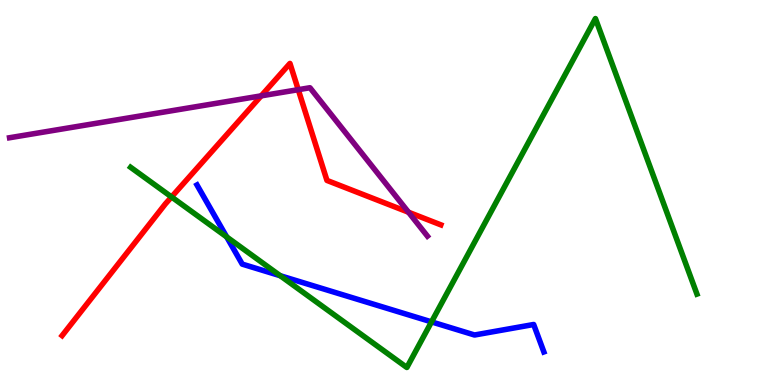[{'lines': ['blue', 'red'], 'intersections': []}, {'lines': ['green', 'red'], 'intersections': [{'x': 2.21, 'y': 4.88}]}, {'lines': ['purple', 'red'], 'intersections': [{'x': 3.37, 'y': 7.51}, {'x': 3.85, 'y': 7.67}, {'x': 5.27, 'y': 4.49}]}, {'lines': ['blue', 'green'], 'intersections': [{'x': 2.92, 'y': 3.85}, {'x': 3.62, 'y': 2.84}, {'x': 5.57, 'y': 1.64}]}, {'lines': ['blue', 'purple'], 'intersections': []}, {'lines': ['green', 'purple'], 'intersections': []}]